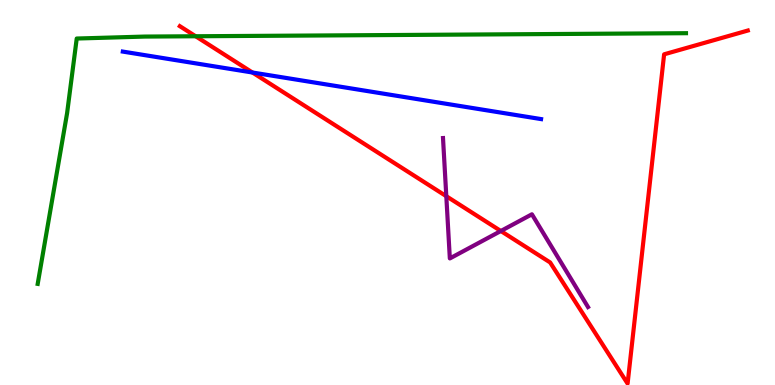[{'lines': ['blue', 'red'], 'intersections': [{'x': 3.26, 'y': 8.12}]}, {'lines': ['green', 'red'], 'intersections': [{'x': 2.52, 'y': 9.06}]}, {'lines': ['purple', 'red'], 'intersections': [{'x': 5.76, 'y': 4.9}, {'x': 6.46, 'y': 4.0}]}, {'lines': ['blue', 'green'], 'intersections': []}, {'lines': ['blue', 'purple'], 'intersections': []}, {'lines': ['green', 'purple'], 'intersections': []}]